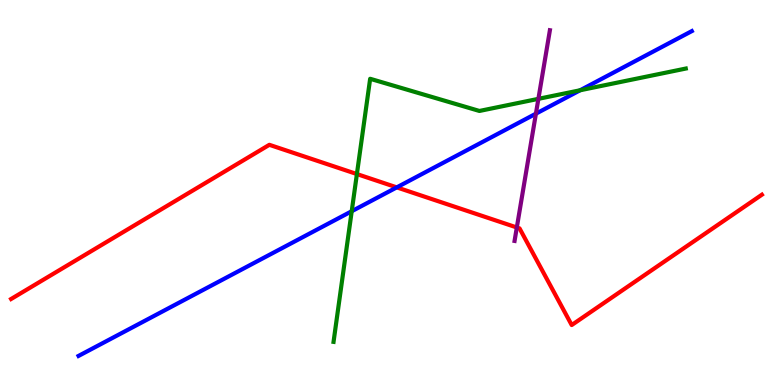[{'lines': ['blue', 'red'], 'intersections': [{'x': 5.12, 'y': 5.13}]}, {'lines': ['green', 'red'], 'intersections': [{'x': 4.61, 'y': 5.48}]}, {'lines': ['purple', 'red'], 'intersections': [{'x': 6.67, 'y': 4.09}]}, {'lines': ['blue', 'green'], 'intersections': [{'x': 4.54, 'y': 4.51}, {'x': 7.49, 'y': 7.66}]}, {'lines': ['blue', 'purple'], 'intersections': [{'x': 6.91, 'y': 7.05}]}, {'lines': ['green', 'purple'], 'intersections': [{'x': 6.95, 'y': 7.43}]}]